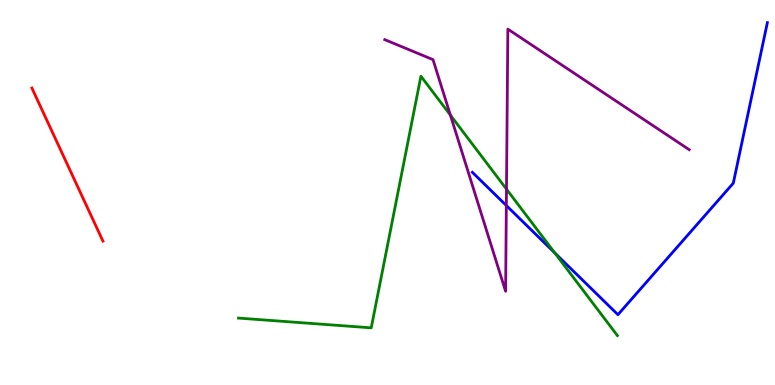[{'lines': ['blue', 'red'], 'intersections': []}, {'lines': ['green', 'red'], 'intersections': []}, {'lines': ['purple', 'red'], 'intersections': []}, {'lines': ['blue', 'green'], 'intersections': [{'x': 7.16, 'y': 3.43}]}, {'lines': ['blue', 'purple'], 'intersections': [{'x': 6.53, 'y': 4.66}]}, {'lines': ['green', 'purple'], 'intersections': [{'x': 5.81, 'y': 7.01}, {'x': 6.54, 'y': 5.09}]}]